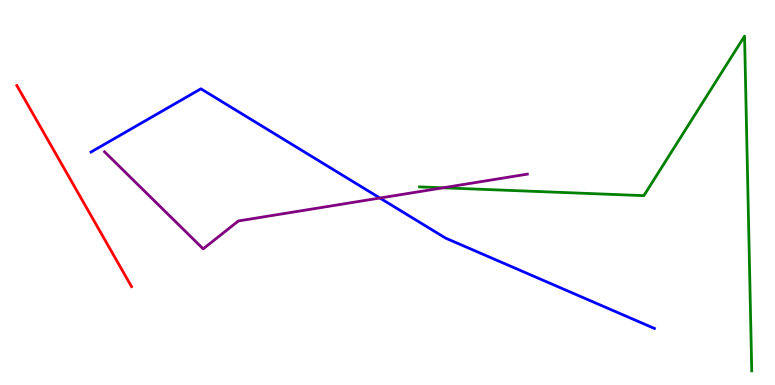[{'lines': ['blue', 'red'], 'intersections': []}, {'lines': ['green', 'red'], 'intersections': []}, {'lines': ['purple', 'red'], 'intersections': []}, {'lines': ['blue', 'green'], 'intersections': []}, {'lines': ['blue', 'purple'], 'intersections': [{'x': 4.9, 'y': 4.86}]}, {'lines': ['green', 'purple'], 'intersections': [{'x': 5.72, 'y': 5.12}]}]